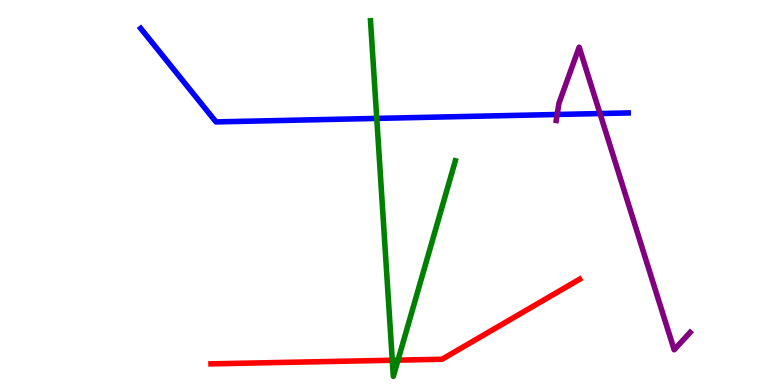[{'lines': ['blue', 'red'], 'intersections': []}, {'lines': ['green', 'red'], 'intersections': [{'x': 5.06, 'y': 0.643}, {'x': 5.14, 'y': 0.646}]}, {'lines': ['purple', 'red'], 'intersections': []}, {'lines': ['blue', 'green'], 'intersections': [{'x': 4.86, 'y': 6.92}]}, {'lines': ['blue', 'purple'], 'intersections': [{'x': 7.19, 'y': 7.03}, {'x': 7.74, 'y': 7.05}]}, {'lines': ['green', 'purple'], 'intersections': []}]